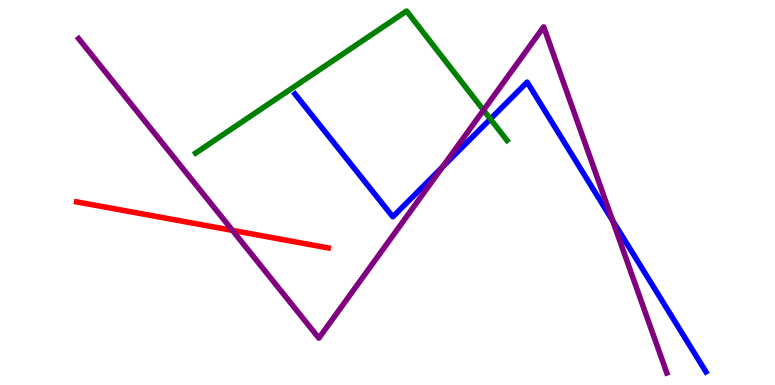[{'lines': ['blue', 'red'], 'intersections': []}, {'lines': ['green', 'red'], 'intersections': []}, {'lines': ['purple', 'red'], 'intersections': [{'x': 3.0, 'y': 4.02}]}, {'lines': ['blue', 'green'], 'intersections': [{'x': 6.33, 'y': 6.91}]}, {'lines': ['blue', 'purple'], 'intersections': [{'x': 5.71, 'y': 5.66}, {'x': 7.9, 'y': 4.27}]}, {'lines': ['green', 'purple'], 'intersections': [{'x': 6.24, 'y': 7.14}]}]